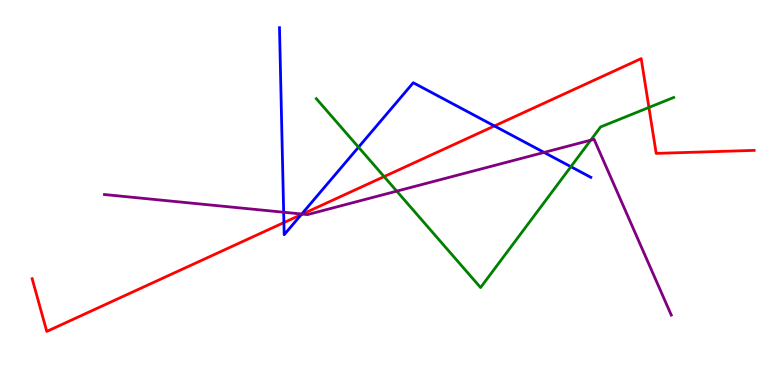[{'lines': ['blue', 'red'], 'intersections': [{'x': 3.66, 'y': 4.22}, {'x': 3.89, 'y': 4.43}, {'x': 6.38, 'y': 6.73}]}, {'lines': ['green', 'red'], 'intersections': [{'x': 4.96, 'y': 5.41}, {'x': 8.37, 'y': 7.21}]}, {'lines': ['purple', 'red'], 'intersections': [{'x': 3.9, 'y': 4.44}]}, {'lines': ['blue', 'green'], 'intersections': [{'x': 4.63, 'y': 6.18}, {'x': 7.37, 'y': 5.67}]}, {'lines': ['blue', 'purple'], 'intersections': [{'x': 3.66, 'y': 4.49}, {'x': 3.89, 'y': 4.44}, {'x': 7.02, 'y': 6.04}]}, {'lines': ['green', 'purple'], 'intersections': [{'x': 5.12, 'y': 5.04}, {'x': 7.62, 'y': 6.36}]}]